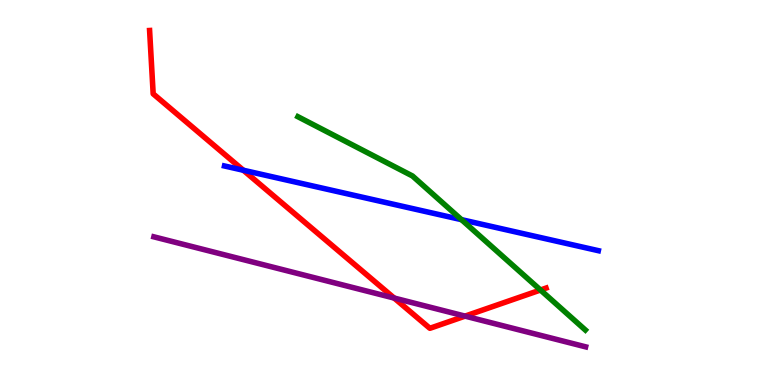[{'lines': ['blue', 'red'], 'intersections': [{'x': 3.14, 'y': 5.58}]}, {'lines': ['green', 'red'], 'intersections': [{'x': 6.97, 'y': 2.47}]}, {'lines': ['purple', 'red'], 'intersections': [{'x': 5.09, 'y': 2.26}, {'x': 6.0, 'y': 1.79}]}, {'lines': ['blue', 'green'], 'intersections': [{'x': 5.96, 'y': 4.29}]}, {'lines': ['blue', 'purple'], 'intersections': []}, {'lines': ['green', 'purple'], 'intersections': []}]